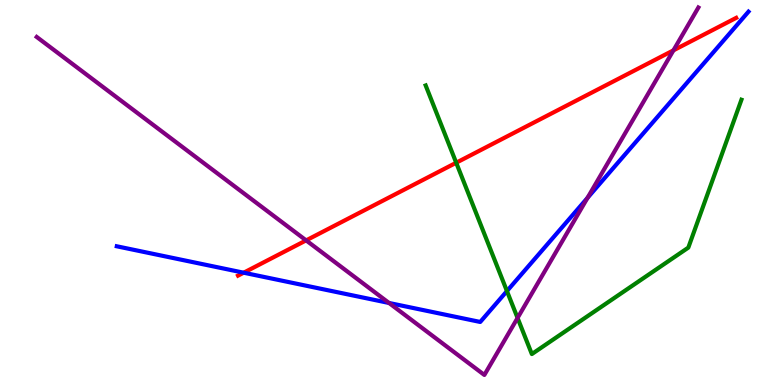[{'lines': ['blue', 'red'], 'intersections': [{'x': 3.14, 'y': 2.92}]}, {'lines': ['green', 'red'], 'intersections': [{'x': 5.89, 'y': 5.77}]}, {'lines': ['purple', 'red'], 'intersections': [{'x': 3.95, 'y': 3.76}, {'x': 8.69, 'y': 8.69}]}, {'lines': ['blue', 'green'], 'intersections': [{'x': 6.54, 'y': 2.44}]}, {'lines': ['blue', 'purple'], 'intersections': [{'x': 5.02, 'y': 2.13}, {'x': 7.58, 'y': 4.86}]}, {'lines': ['green', 'purple'], 'intersections': [{'x': 6.68, 'y': 1.74}]}]